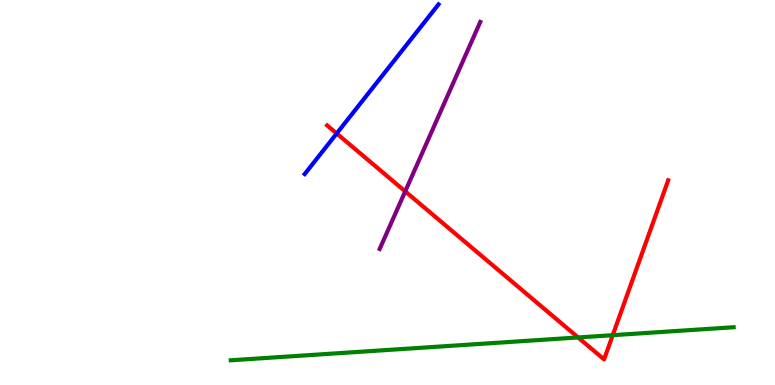[{'lines': ['blue', 'red'], 'intersections': [{'x': 4.34, 'y': 6.53}]}, {'lines': ['green', 'red'], 'intersections': [{'x': 7.46, 'y': 1.23}, {'x': 7.91, 'y': 1.29}]}, {'lines': ['purple', 'red'], 'intersections': [{'x': 5.23, 'y': 5.03}]}, {'lines': ['blue', 'green'], 'intersections': []}, {'lines': ['blue', 'purple'], 'intersections': []}, {'lines': ['green', 'purple'], 'intersections': []}]